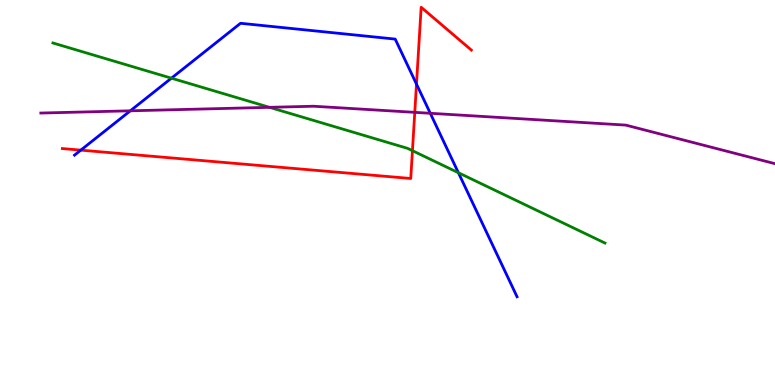[{'lines': ['blue', 'red'], 'intersections': [{'x': 1.04, 'y': 6.1}, {'x': 5.37, 'y': 7.82}]}, {'lines': ['green', 'red'], 'intersections': [{'x': 5.32, 'y': 6.09}]}, {'lines': ['purple', 'red'], 'intersections': [{'x': 5.35, 'y': 7.08}]}, {'lines': ['blue', 'green'], 'intersections': [{'x': 2.21, 'y': 7.97}, {'x': 5.91, 'y': 5.51}]}, {'lines': ['blue', 'purple'], 'intersections': [{'x': 1.68, 'y': 7.12}, {'x': 5.55, 'y': 7.06}]}, {'lines': ['green', 'purple'], 'intersections': [{'x': 3.48, 'y': 7.21}]}]